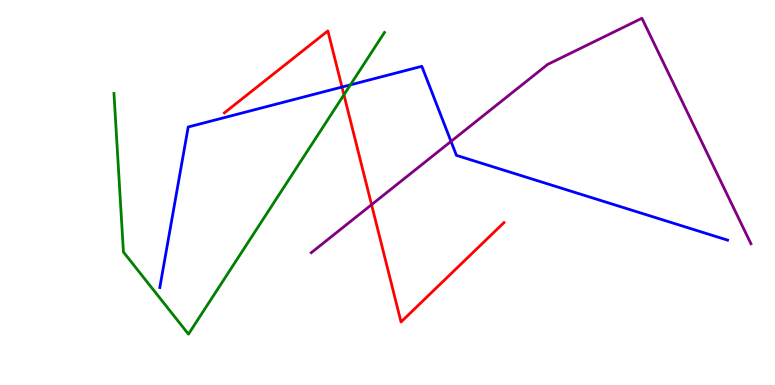[{'lines': ['blue', 'red'], 'intersections': [{'x': 4.41, 'y': 7.74}]}, {'lines': ['green', 'red'], 'intersections': [{'x': 4.44, 'y': 7.54}]}, {'lines': ['purple', 'red'], 'intersections': [{'x': 4.79, 'y': 4.68}]}, {'lines': ['blue', 'green'], 'intersections': [{'x': 4.52, 'y': 7.8}]}, {'lines': ['blue', 'purple'], 'intersections': [{'x': 5.82, 'y': 6.33}]}, {'lines': ['green', 'purple'], 'intersections': []}]